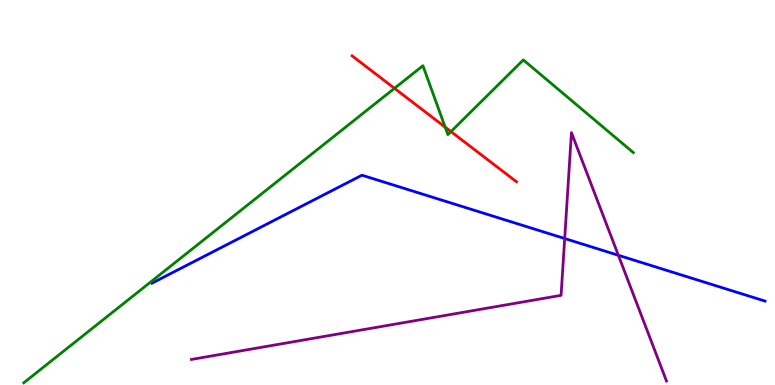[{'lines': ['blue', 'red'], 'intersections': []}, {'lines': ['green', 'red'], 'intersections': [{'x': 5.09, 'y': 7.71}, {'x': 5.74, 'y': 6.7}, {'x': 5.82, 'y': 6.58}]}, {'lines': ['purple', 'red'], 'intersections': []}, {'lines': ['blue', 'green'], 'intersections': []}, {'lines': ['blue', 'purple'], 'intersections': [{'x': 7.29, 'y': 3.8}, {'x': 7.98, 'y': 3.37}]}, {'lines': ['green', 'purple'], 'intersections': []}]